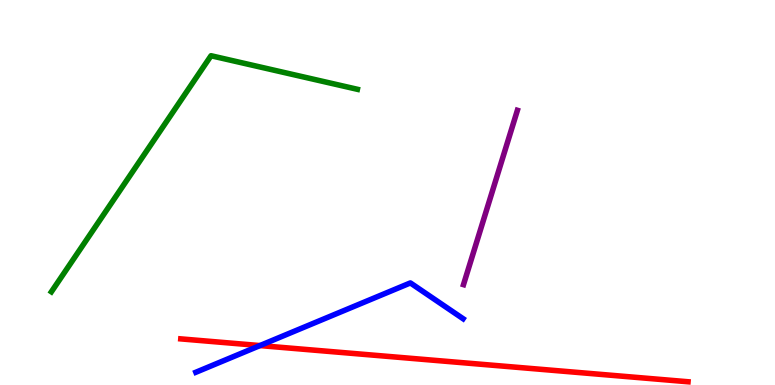[{'lines': ['blue', 'red'], 'intersections': [{'x': 3.35, 'y': 1.02}]}, {'lines': ['green', 'red'], 'intersections': []}, {'lines': ['purple', 'red'], 'intersections': []}, {'lines': ['blue', 'green'], 'intersections': []}, {'lines': ['blue', 'purple'], 'intersections': []}, {'lines': ['green', 'purple'], 'intersections': []}]